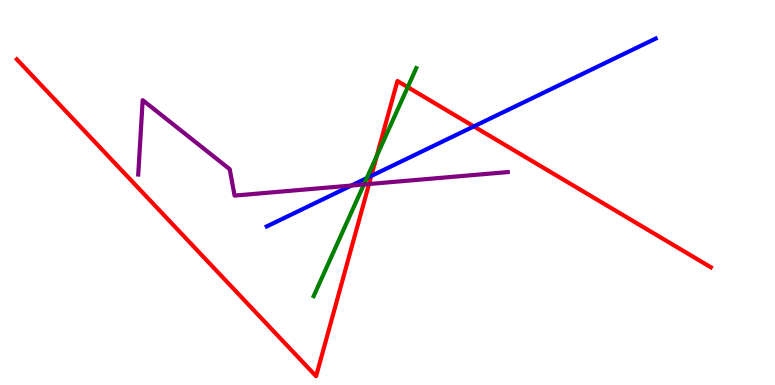[{'lines': ['blue', 'red'], 'intersections': [{'x': 4.79, 'y': 5.43}, {'x': 6.11, 'y': 6.72}]}, {'lines': ['green', 'red'], 'intersections': [{'x': 4.86, 'y': 5.95}, {'x': 5.26, 'y': 7.74}]}, {'lines': ['purple', 'red'], 'intersections': [{'x': 4.76, 'y': 5.22}]}, {'lines': ['blue', 'green'], 'intersections': [{'x': 4.73, 'y': 5.37}]}, {'lines': ['blue', 'purple'], 'intersections': [{'x': 4.53, 'y': 5.18}]}, {'lines': ['green', 'purple'], 'intersections': [{'x': 4.7, 'y': 5.21}]}]